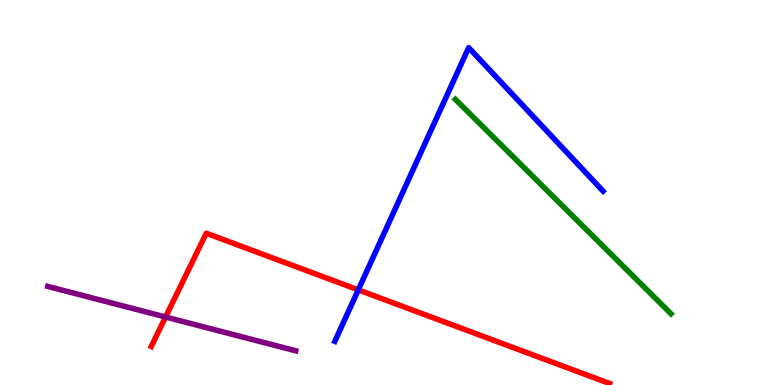[{'lines': ['blue', 'red'], 'intersections': [{'x': 4.62, 'y': 2.47}]}, {'lines': ['green', 'red'], 'intersections': []}, {'lines': ['purple', 'red'], 'intersections': [{'x': 2.14, 'y': 1.77}]}, {'lines': ['blue', 'green'], 'intersections': []}, {'lines': ['blue', 'purple'], 'intersections': []}, {'lines': ['green', 'purple'], 'intersections': []}]